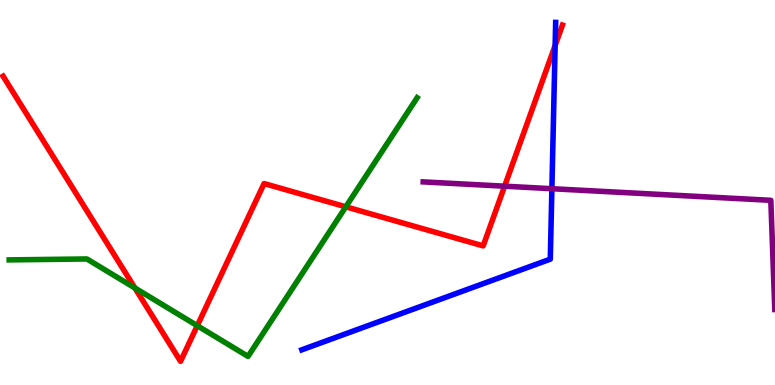[{'lines': ['blue', 'red'], 'intersections': [{'x': 7.16, 'y': 8.82}]}, {'lines': ['green', 'red'], 'intersections': [{'x': 1.74, 'y': 2.52}, {'x': 2.55, 'y': 1.54}, {'x': 4.46, 'y': 4.63}]}, {'lines': ['purple', 'red'], 'intersections': [{'x': 6.51, 'y': 5.16}]}, {'lines': ['blue', 'green'], 'intersections': []}, {'lines': ['blue', 'purple'], 'intersections': [{'x': 7.12, 'y': 5.1}]}, {'lines': ['green', 'purple'], 'intersections': []}]